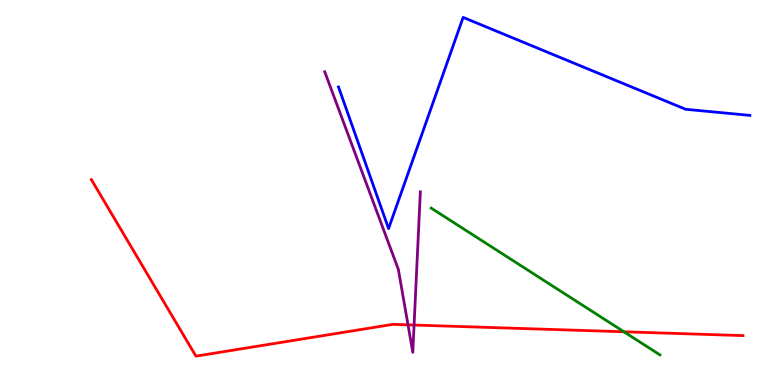[{'lines': ['blue', 'red'], 'intersections': []}, {'lines': ['green', 'red'], 'intersections': [{'x': 8.05, 'y': 1.38}]}, {'lines': ['purple', 'red'], 'intersections': [{'x': 5.26, 'y': 1.56}, {'x': 5.34, 'y': 1.56}]}, {'lines': ['blue', 'green'], 'intersections': []}, {'lines': ['blue', 'purple'], 'intersections': []}, {'lines': ['green', 'purple'], 'intersections': []}]